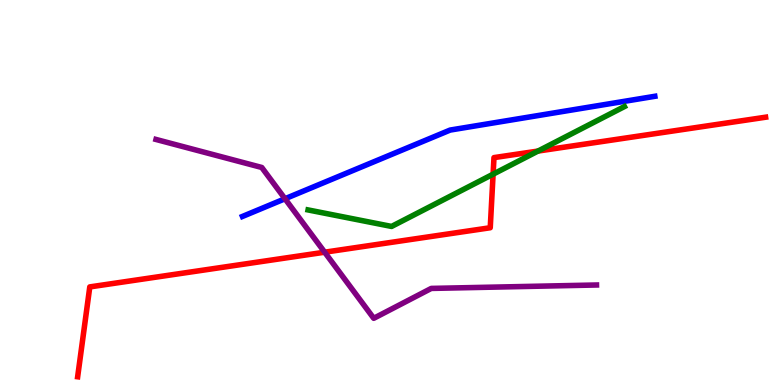[{'lines': ['blue', 'red'], 'intersections': []}, {'lines': ['green', 'red'], 'intersections': [{'x': 6.36, 'y': 5.48}, {'x': 6.94, 'y': 6.08}]}, {'lines': ['purple', 'red'], 'intersections': [{'x': 4.19, 'y': 3.45}]}, {'lines': ['blue', 'green'], 'intersections': []}, {'lines': ['blue', 'purple'], 'intersections': [{'x': 3.68, 'y': 4.84}]}, {'lines': ['green', 'purple'], 'intersections': []}]